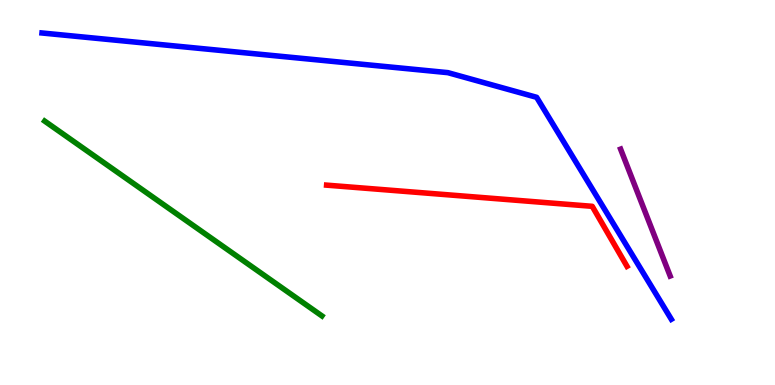[{'lines': ['blue', 'red'], 'intersections': []}, {'lines': ['green', 'red'], 'intersections': []}, {'lines': ['purple', 'red'], 'intersections': []}, {'lines': ['blue', 'green'], 'intersections': []}, {'lines': ['blue', 'purple'], 'intersections': []}, {'lines': ['green', 'purple'], 'intersections': []}]